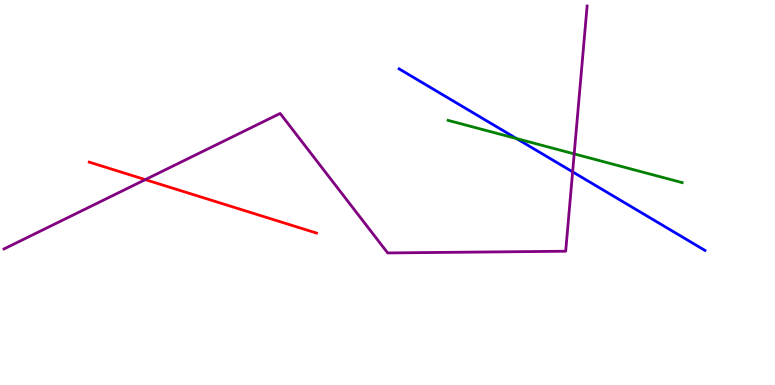[{'lines': ['blue', 'red'], 'intersections': []}, {'lines': ['green', 'red'], 'intersections': []}, {'lines': ['purple', 'red'], 'intersections': [{'x': 1.87, 'y': 5.33}]}, {'lines': ['blue', 'green'], 'intersections': [{'x': 6.66, 'y': 6.4}]}, {'lines': ['blue', 'purple'], 'intersections': [{'x': 7.39, 'y': 5.54}]}, {'lines': ['green', 'purple'], 'intersections': [{'x': 7.41, 'y': 6.0}]}]